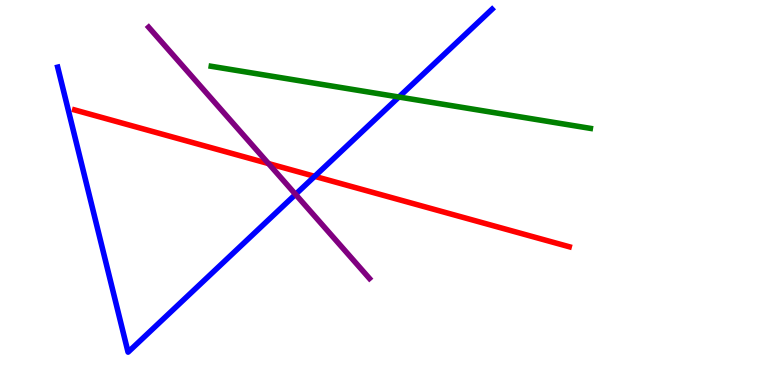[{'lines': ['blue', 'red'], 'intersections': [{'x': 4.06, 'y': 5.42}]}, {'lines': ['green', 'red'], 'intersections': []}, {'lines': ['purple', 'red'], 'intersections': [{'x': 3.46, 'y': 5.75}]}, {'lines': ['blue', 'green'], 'intersections': [{'x': 5.15, 'y': 7.48}]}, {'lines': ['blue', 'purple'], 'intersections': [{'x': 3.81, 'y': 4.95}]}, {'lines': ['green', 'purple'], 'intersections': []}]